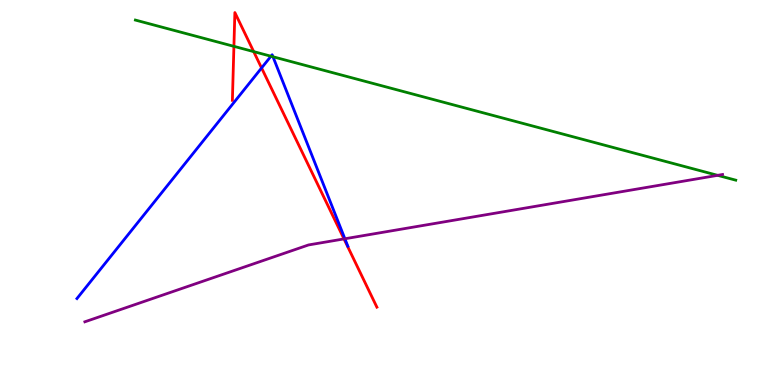[{'lines': ['blue', 'red'], 'intersections': [{'x': 3.38, 'y': 8.23}]}, {'lines': ['green', 'red'], 'intersections': [{'x': 3.02, 'y': 8.8}, {'x': 3.27, 'y': 8.66}]}, {'lines': ['purple', 'red'], 'intersections': [{'x': 4.44, 'y': 3.79}]}, {'lines': ['blue', 'green'], 'intersections': [{'x': 3.5, 'y': 8.54}, {'x': 3.52, 'y': 8.53}]}, {'lines': ['blue', 'purple'], 'intersections': [{'x': 4.45, 'y': 3.8}]}, {'lines': ['green', 'purple'], 'intersections': [{'x': 9.26, 'y': 5.45}]}]